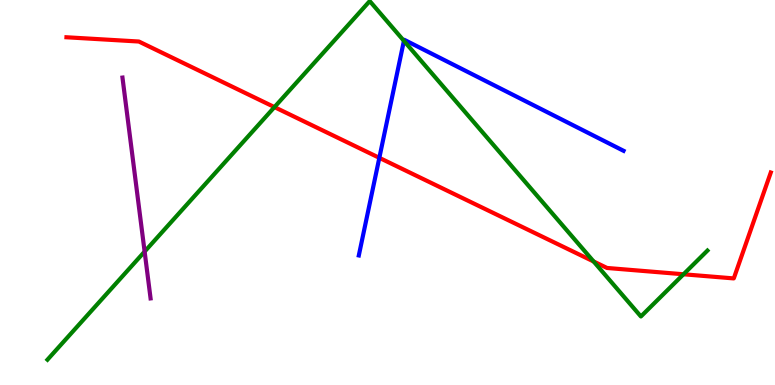[{'lines': ['blue', 'red'], 'intersections': [{'x': 4.89, 'y': 5.9}]}, {'lines': ['green', 'red'], 'intersections': [{'x': 3.54, 'y': 7.22}, {'x': 7.66, 'y': 3.21}, {'x': 8.82, 'y': 2.88}]}, {'lines': ['purple', 'red'], 'intersections': []}, {'lines': ['blue', 'green'], 'intersections': [{'x': 5.21, 'y': 8.94}]}, {'lines': ['blue', 'purple'], 'intersections': []}, {'lines': ['green', 'purple'], 'intersections': [{'x': 1.87, 'y': 3.47}]}]